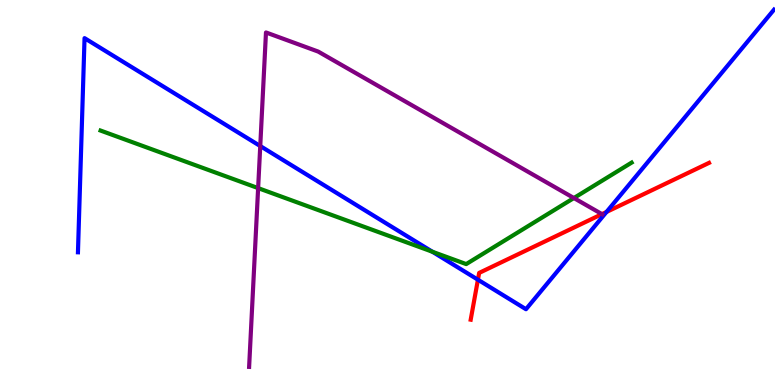[{'lines': ['blue', 'red'], 'intersections': [{'x': 6.17, 'y': 2.73}, {'x': 7.83, 'y': 4.5}]}, {'lines': ['green', 'red'], 'intersections': []}, {'lines': ['purple', 'red'], 'intersections': [{'x': 7.77, 'y': 4.44}]}, {'lines': ['blue', 'green'], 'intersections': [{'x': 5.58, 'y': 3.46}]}, {'lines': ['blue', 'purple'], 'intersections': [{'x': 3.36, 'y': 6.21}]}, {'lines': ['green', 'purple'], 'intersections': [{'x': 3.33, 'y': 5.11}, {'x': 7.4, 'y': 4.86}]}]